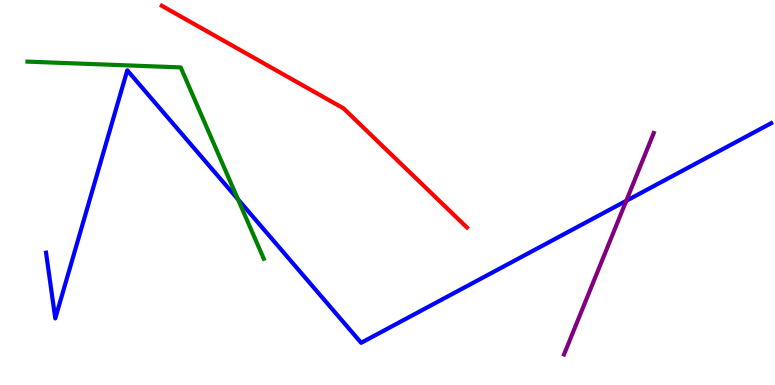[{'lines': ['blue', 'red'], 'intersections': []}, {'lines': ['green', 'red'], 'intersections': []}, {'lines': ['purple', 'red'], 'intersections': []}, {'lines': ['blue', 'green'], 'intersections': [{'x': 3.07, 'y': 4.82}]}, {'lines': ['blue', 'purple'], 'intersections': [{'x': 8.08, 'y': 4.78}]}, {'lines': ['green', 'purple'], 'intersections': []}]